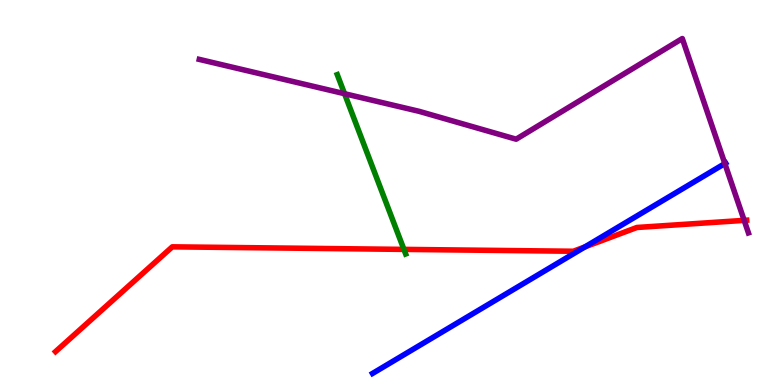[{'lines': ['blue', 'red'], 'intersections': [{'x': 7.55, 'y': 3.59}]}, {'lines': ['green', 'red'], 'intersections': [{'x': 5.21, 'y': 3.52}]}, {'lines': ['purple', 'red'], 'intersections': [{'x': 9.6, 'y': 4.28}]}, {'lines': ['blue', 'green'], 'intersections': []}, {'lines': ['blue', 'purple'], 'intersections': [{'x': 9.35, 'y': 5.75}]}, {'lines': ['green', 'purple'], 'intersections': [{'x': 4.45, 'y': 7.57}]}]